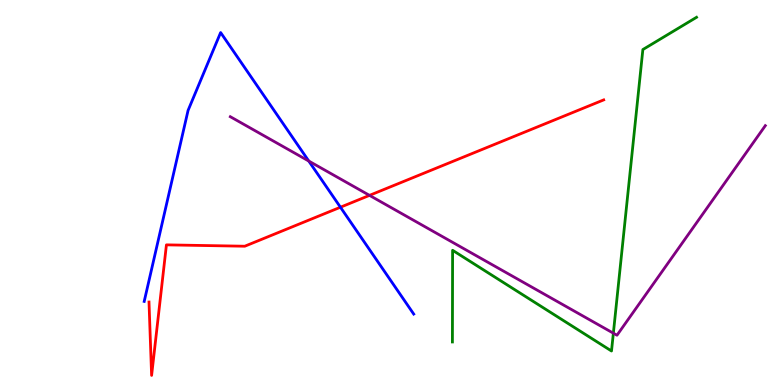[{'lines': ['blue', 'red'], 'intersections': [{'x': 4.39, 'y': 4.62}]}, {'lines': ['green', 'red'], 'intersections': []}, {'lines': ['purple', 'red'], 'intersections': [{'x': 4.77, 'y': 4.93}]}, {'lines': ['blue', 'green'], 'intersections': []}, {'lines': ['blue', 'purple'], 'intersections': [{'x': 3.98, 'y': 5.82}]}, {'lines': ['green', 'purple'], 'intersections': [{'x': 7.91, 'y': 1.35}]}]